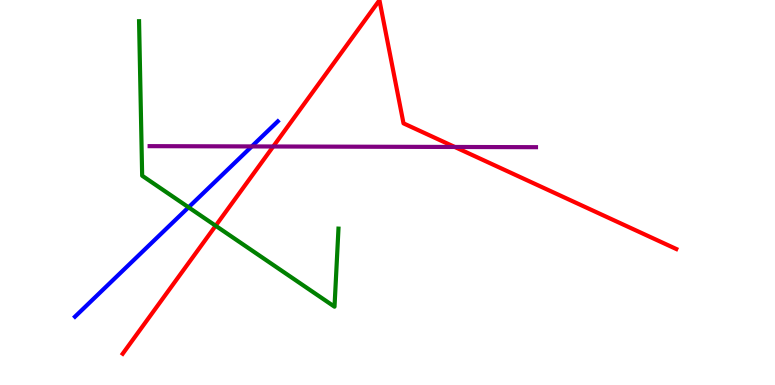[{'lines': ['blue', 'red'], 'intersections': []}, {'lines': ['green', 'red'], 'intersections': [{'x': 2.78, 'y': 4.14}]}, {'lines': ['purple', 'red'], 'intersections': [{'x': 3.53, 'y': 6.2}, {'x': 5.87, 'y': 6.18}]}, {'lines': ['blue', 'green'], 'intersections': [{'x': 2.43, 'y': 4.62}]}, {'lines': ['blue', 'purple'], 'intersections': [{'x': 3.25, 'y': 6.2}]}, {'lines': ['green', 'purple'], 'intersections': []}]